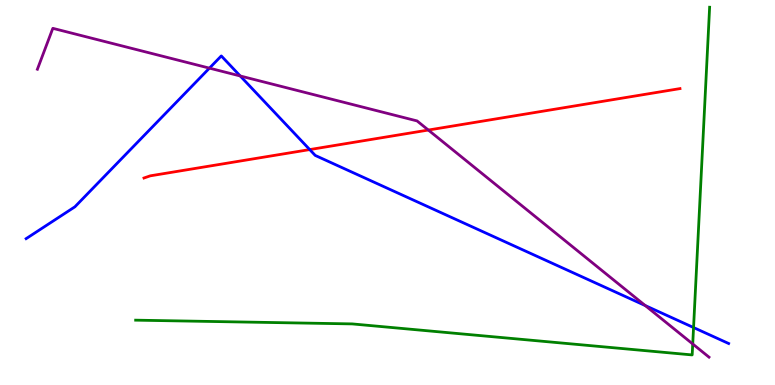[{'lines': ['blue', 'red'], 'intersections': [{'x': 4.0, 'y': 6.11}]}, {'lines': ['green', 'red'], 'intersections': []}, {'lines': ['purple', 'red'], 'intersections': [{'x': 5.53, 'y': 6.62}]}, {'lines': ['blue', 'green'], 'intersections': [{'x': 8.95, 'y': 1.49}]}, {'lines': ['blue', 'purple'], 'intersections': [{'x': 2.7, 'y': 8.23}, {'x': 3.1, 'y': 8.03}, {'x': 8.33, 'y': 2.06}]}, {'lines': ['green', 'purple'], 'intersections': [{'x': 8.94, 'y': 1.07}]}]